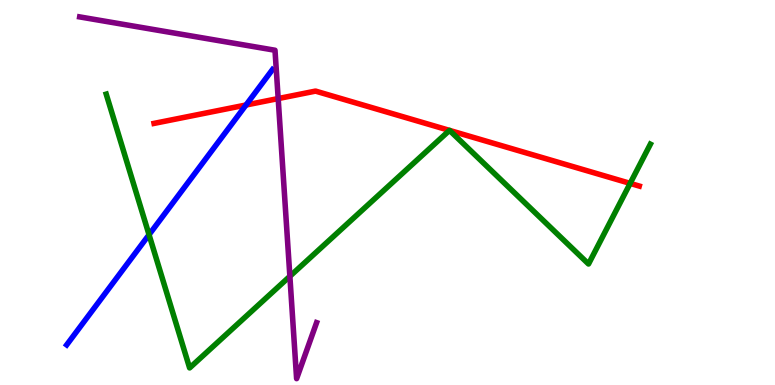[{'lines': ['blue', 'red'], 'intersections': [{'x': 3.17, 'y': 7.27}]}, {'lines': ['green', 'red'], 'intersections': [{'x': 5.8, 'y': 6.61}, {'x': 5.8, 'y': 6.61}, {'x': 8.13, 'y': 5.24}]}, {'lines': ['purple', 'red'], 'intersections': [{'x': 3.59, 'y': 7.44}]}, {'lines': ['blue', 'green'], 'intersections': [{'x': 1.92, 'y': 3.9}]}, {'lines': ['blue', 'purple'], 'intersections': []}, {'lines': ['green', 'purple'], 'intersections': [{'x': 3.74, 'y': 2.82}]}]